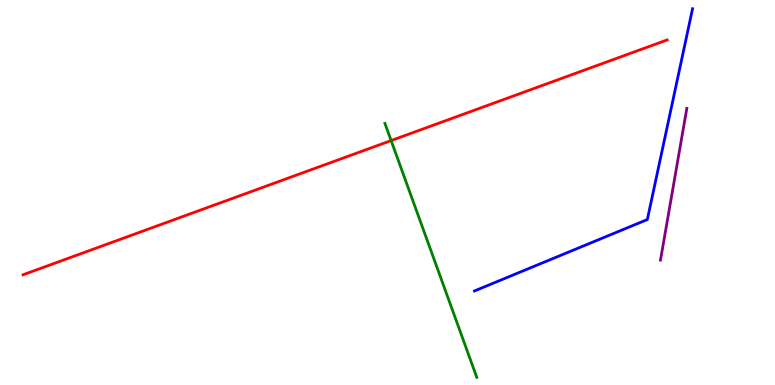[{'lines': ['blue', 'red'], 'intersections': []}, {'lines': ['green', 'red'], 'intersections': [{'x': 5.05, 'y': 6.35}]}, {'lines': ['purple', 'red'], 'intersections': []}, {'lines': ['blue', 'green'], 'intersections': []}, {'lines': ['blue', 'purple'], 'intersections': []}, {'lines': ['green', 'purple'], 'intersections': []}]